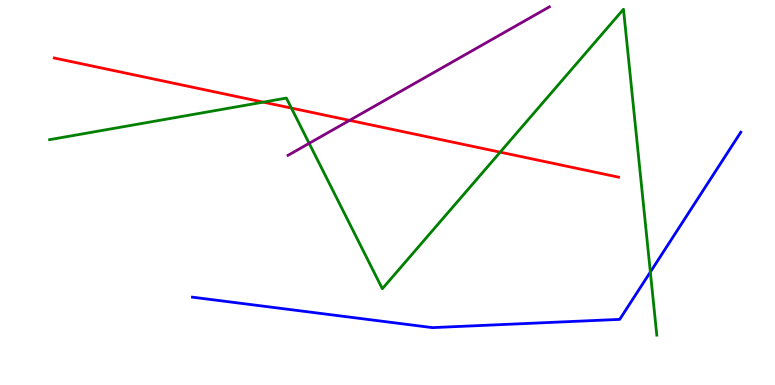[{'lines': ['blue', 'red'], 'intersections': []}, {'lines': ['green', 'red'], 'intersections': [{'x': 3.4, 'y': 7.35}, {'x': 3.76, 'y': 7.19}, {'x': 6.45, 'y': 6.05}]}, {'lines': ['purple', 'red'], 'intersections': [{'x': 4.51, 'y': 6.87}]}, {'lines': ['blue', 'green'], 'intersections': [{'x': 8.39, 'y': 2.93}]}, {'lines': ['blue', 'purple'], 'intersections': []}, {'lines': ['green', 'purple'], 'intersections': [{'x': 3.99, 'y': 6.28}]}]